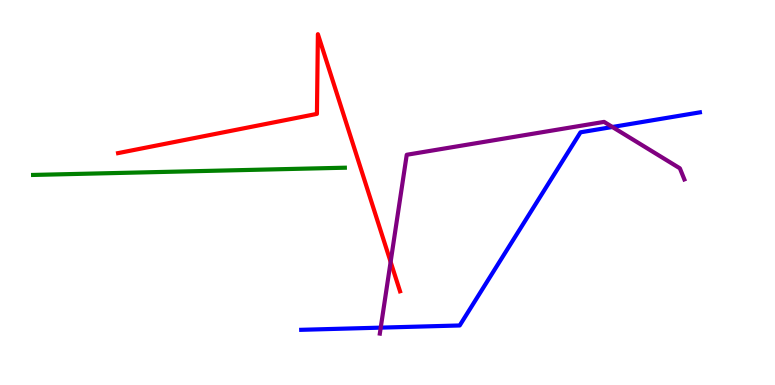[{'lines': ['blue', 'red'], 'intersections': []}, {'lines': ['green', 'red'], 'intersections': []}, {'lines': ['purple', 'red'], 'intersections': [{'x': 5.04, 'y': 3.2}]}, {'lines': ['blue', 'green'], 'intersections': []}, {'lines': ['blue', 'purple'], 'intersections': [{'x': 4.91, 'y': 1.49}, {'x': 7.9, 'y': 6.7}]}, {'lines': ['green', 'purple'], 'intersections': []}]